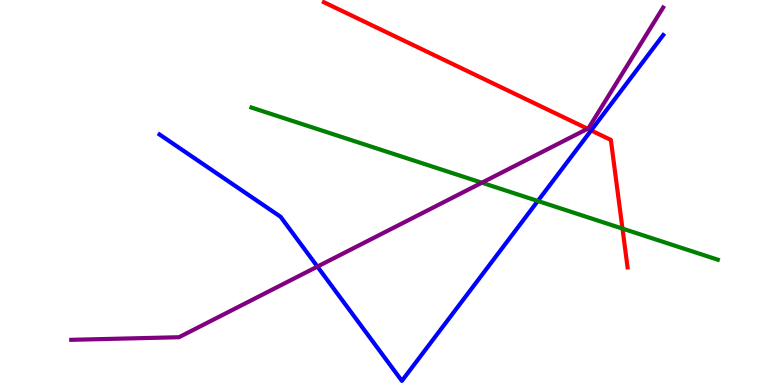[{'lines': ['blue', 'red'], 'intersections': [{'x': 7.63, 'y': 6.61}]}, {'lines': ['green', 'red'], 'intersections': [{'x': 8.03, 'y': 4.06}]}, {'lines': ['purple', 'red'], 'intersections': [{'x': 7.58, 'y': 6.66}]}, {'lines': ['blue', 'green'], 'intersections': [{'x': 6.94, 'y': 4.78}]}, {'lines': ['blue', 'purple'], 'intersections': [{'x': 4.1, 'y': 3.08}]}, {'lines': ['green', 'purple'], 'intersections': [{'x': 6.22, 'y': 5.25}]}]